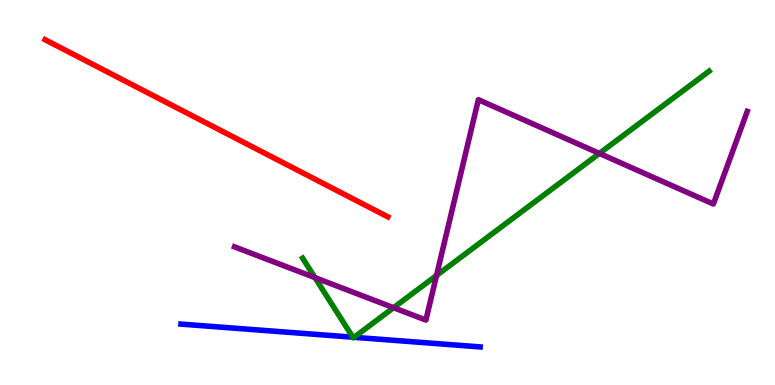[{'lines': ['blue', 'red'], 'intersections': []}, {'lines': ['green', 'red'], 'intersections': []}, {'lines': ['purple', 'red'], 'intersections': []}, {'lines': ['blue', 'green'], 'intersections': [{'x': 4.55, 'y': 1.24}, {'x': 4.57, 'y': 1.24}]}, {'lines': ['blue', 'purple'], 'intersections': []}, {'lines': ['green', 'purple'], 'intersections': [{'x': 4.06, 'y': 2.79}, {'x': 5.08, 'y': 2.01}, {'x': 5.63, 'y': 2.84}, {'x': 7.73, 'y': 6.02}]}]